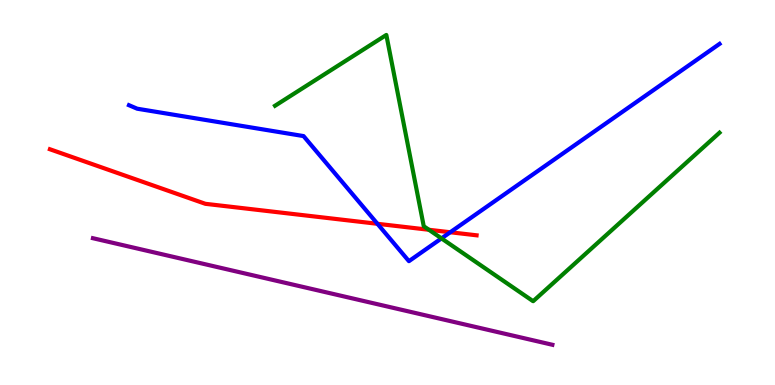[{'lines': ['blue', 'red'], 'intersections': [{'x': 4.87, 'y': 4.19}, {'x': 5.81, 'y': 3.97}]}, {'lines': ['green', 'red'], 'intersections': [{'x': 5.53, 'y': 4.03}]}, {'lines': ['purple', 'red'], 'intersections': []}, {'lines': ['blue', 'green'], 'intersections': [{'x': 5.7, 'y': 3.81}]}, {'lines': ['blue', 'purple'], 'intersections': []}, {'lines': ['green', 'purple'], 'intersections': []}]